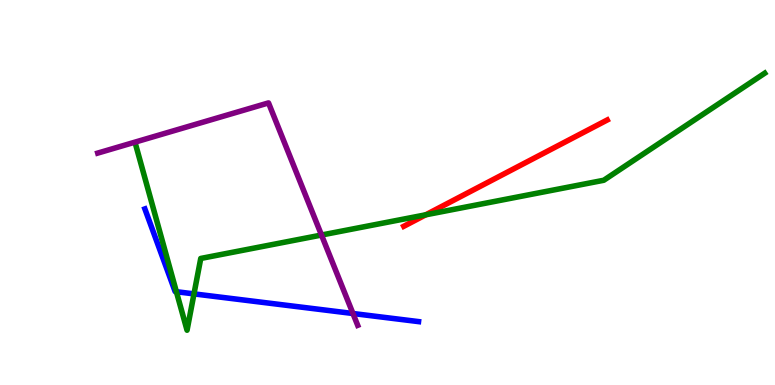[{'lines': ['blue', 'red'], 'intersections': []}, {'lines': ['green', 'red'], 'intersections': [{'x': 5.49, 'y': 4.42}]}, {'lines': ['purple', 'red'], 'intersections': []}, {'lines': ['blue', 'green'], 'intersections': [{'x': 2.28, 'y': 2.42}, {'x': 2.5, 'y': 2.37}]}, {'lines': ['blue', 'purple'], 'intersections': [{'x': 4.55, 'y': 1.86}]}, {'lines': ['green', 'purple'], 'intersections': [{'x': 4.15, 'y': 3.9}]}]